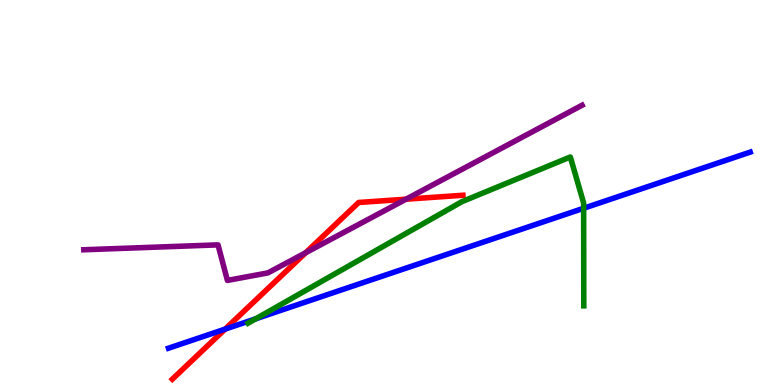[{'lines': ['blue', 'red'], 'intersections': [{'x': 2.9, 'y': 1.45}]}, {'lines': ['green', 'red'], 'intersections': []}, {'lines': ['purple', 'red'], 'intersections': [{'x': 3.94, 'y': 3.44}, {'x': 5.24, 'y': 4.83}]}, {'lines': ['blue', 'green'], 'intersections': [{'x': 3.3, 'y': 1.72}, {'x': 7.53, 'y': 4.59}]}, {'lines': ['blue', 'purple'], 'intersections': []}, {'lines': ['green', 'purple'], 'intersections': []}]